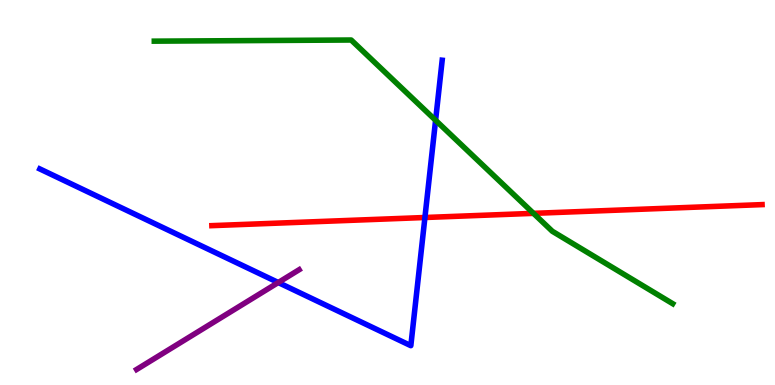[{'lines': ['blue', 'red'], 'intersections': [{'x': 5.48, 'y': 4.35}]}, {'lines': ['green', 'red'], 'intersections': [{'x': 6.88, 'y': 4.46}]}, {'lines': ['purple', 'red'], 'intersections': []}, {'lines': ['blue', 'green'], 'intersections': [{'x': 5.62, 'y': 6.88}]}, {'lines': ['blue', 'purple'], 'intersections': [{'x': 3.59, 'y': 2.66}]}, {'lines': ['green', 'purple'], 'intersections': []}]